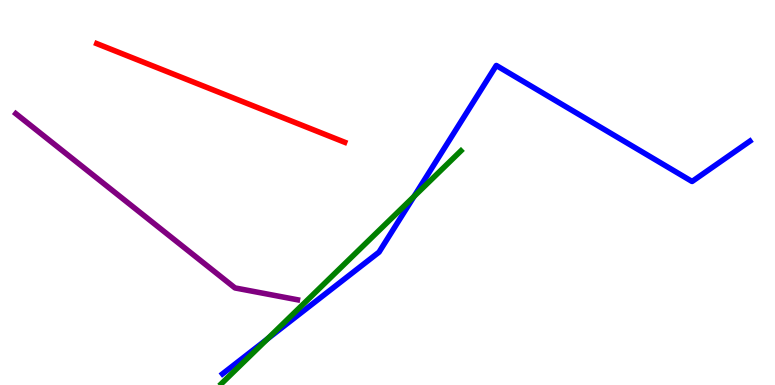[{'lines': ['blue', 'red'], 'intersections': []}, {'lines': ['green', 'red'], 'intersections': []}, {'lines': ['purple', 'red'], 'intersections': []}, {'lines': ['blue', 'green'], 'intersections': [{'x': 3.45, 'y': 1.2}, {'x': 5.34, 'y': 4.9}]}, {'lines': ['blue', 'purple'], 'intersections': []}, {'lines': ['green', 'purple'], 'intersections': []}]